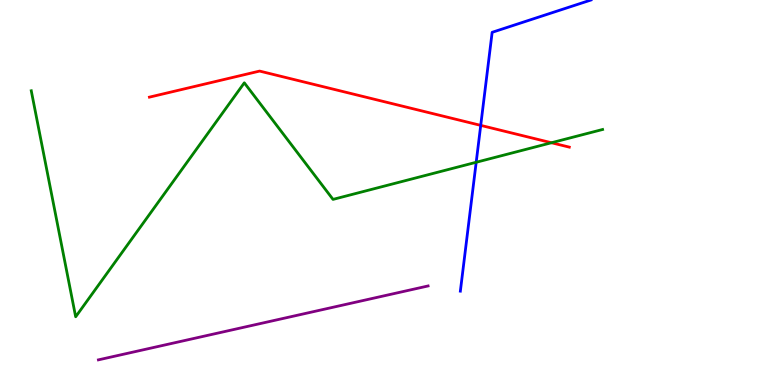[{'lines': ['blue', 'red'], 'intersections': [{'x': 6.2, 'y': 6.74}]}, {'lines': ['green', 'red'], 'intersections': [{'x': 7.12, 'y': 6.29}]}, {'lines': ['purple', 'red'], 'intersections': []}, {'lines': ['blue', 'green'], 'intersections': [{'x': 6.14, 'y': 5.79}]}, {'lines': ['blue', 'purple'], 'intersections': []}, {'lines': ['green', 'purple'], 'intersections': []}]